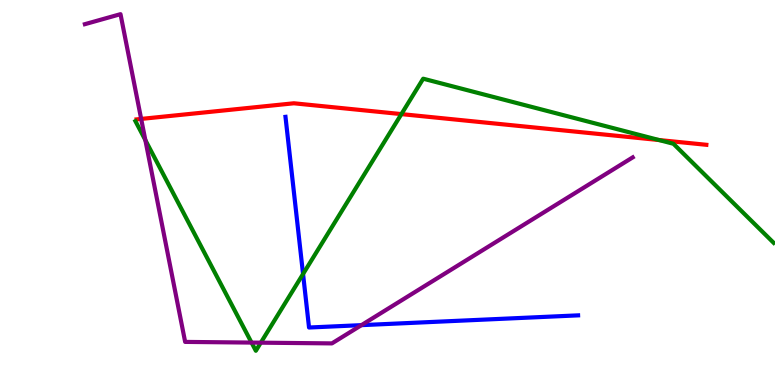[{'lines': ['blue', 'red'], 'intersections': []}, {'lines': ['green', 'red'], 'intersections': [{'x': 5.18, 'y': 7.04}, {'x': 8.5, 'y': 6.36}]}, {'lines': ['purple', 'red'], 'intersections': [{'x': 1.82, 'y': 6.91}]}, {'lines': ['blue', 'green'], 'intersections': [{'x': 3.91, 'y': 2.88}]}, {'lines': ['blue', 'purple'], 'intersections': [{'x': 4.66, 'y': 1.55}]}, {'lines': ['green', 'purple'], 'intersections': [{'x': 1.88, 'y': 6.36}, {'x': 3.25, 'y': 1.1}, {'x': 3.37, 'y': 1.1}]}]